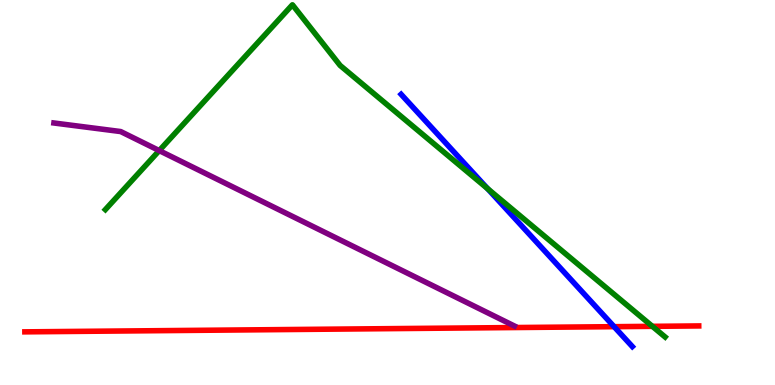[{'lines': ['blue', 'red'], 'intersections': [{'x': 7.92, 'y': 1.51}]}, {'lines': ['green', 'red'], 'intersections': [{'x': 8.42, 'y': 1.52}]}, {'lines': ['purple', 'red'], 'intersections': []}, {'lines': ['blue', 'green'], 'intersections': [{'x': 6.29, 'y': 5.1}]}, {'lines': ['blue', 'purple'], 'intersections': []}, {'lines': ['green', 'purple'], 'intersections': [{'x': 2.05, 'y': 6.09}]}]